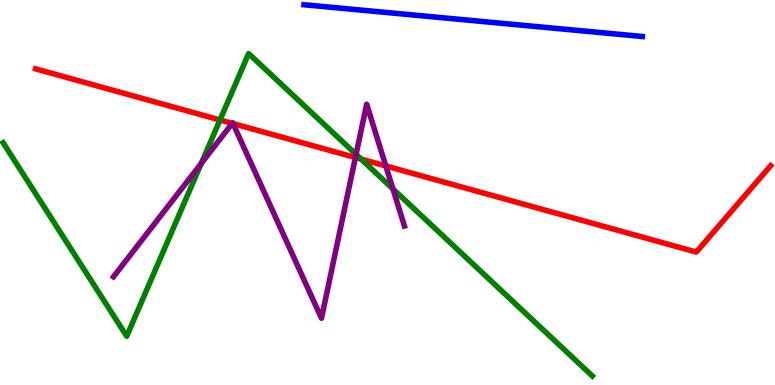[{'lines': ['blue', 'red'], 'intersections': []}, {'lines': ['green', 'red'], 'intersections': [{'x': 2.84, 'y': 6.88}, {'x': 4.66, 'y': 5.87}]}, {'lines': ['purple', 'red'], 'intersections': [{'x': 3.0, 'y': 6.8}, {'x': 3.01, 'y': 6.79}, {'x': 4.59, 'y': 5.91}, {'x': 4.98, 'y': 5.69}]}, {'lines': ['blue', 'green'], 'intersections': []}, {'lines': ['blue', 'purple'], 'intersections': []}, {'lines': ['green', 'purple'], 'intersections': [{'x': 2.6, 'y': 5.76}, {'x': 4.59, 'y': 5.99}, {'x': 5.07, 'y': 5.09}]}]